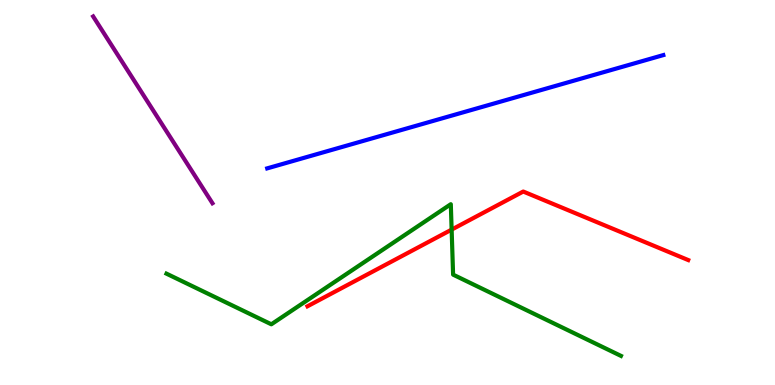[{'lines': ['blue', 'red'], 'intersections': []}, {'lines': ['green', 'red'], 'intersections': [{'x': 5.83, 'y': 4.04}]}, {'lines': ['purple', 'red'], 'intersections': []}, {'lines': ['blue', 'green'], 'intersections': []}, {'lines': ['blue', 'purple'], 'intersections': []}, {'lines': ['green', 'purple'], 'intersections': []}]